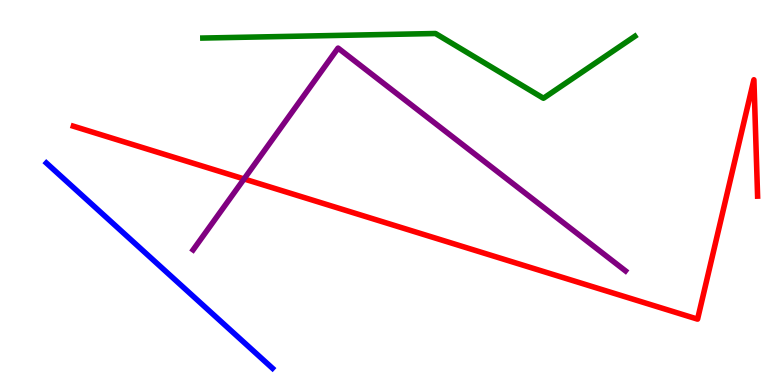[{'lines': ['blue', 'red'], 'intersections': []}, {'lines': ['green', 'red'], 'intersections': []}, {'lines': ['purple', 'red'], 'intersections': [{'x': 3.15, 'y': 5.35}]}, {'lines': ['blue', 'green'], 'intersections': []}, {'lines': ['blue', 'purple'], 'intersections': []}, {'lines': ['green', 'purple'], 'intersections': []}]